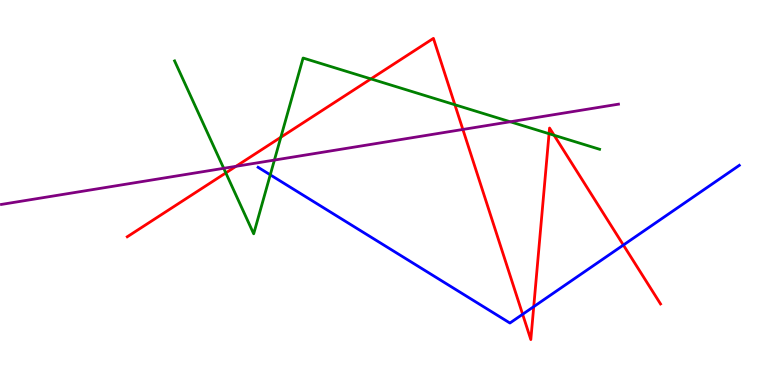[{'lines': ['blue', 'red'], 'intersections': [{'x': 6.74, 'y': 1.84}, {'x': 6.89, 'y': 2.04}, {'x': 8.04, 'y': 3.64}]}, {'lines': ['green', 'red'], 'intersections': [{'x': 2.91, 'y': 5.51}, {'x': 3.62, 'y': 6.43}, {'x': 4.79, 'y': 7.95}, {'x': 5.87, 'y': 7.28}, {'x': 7.08, 'y': 6.53}, {'x': 7.15, 'y': 6.49}]}, {'lines': ['purple', 'red'], 'intersections': [{'x': 3.05, 'y': 5.68}, {'x': 5.97, 'y': 6.64}]}, {'lines': ['blue', 'green'], 'intersections': [{'x': 3.49, 'y': 5.46}]}, {'lines': ['blue', 'purple'], 'intersections': []}, {'lines': ['green', 'purple'], 'intersections': [{'x': 2.89, 'y': 5.63}, {'x': 3.54, 'y': 5.84}, {'x': 6.58, 'y': 6.84}]}]